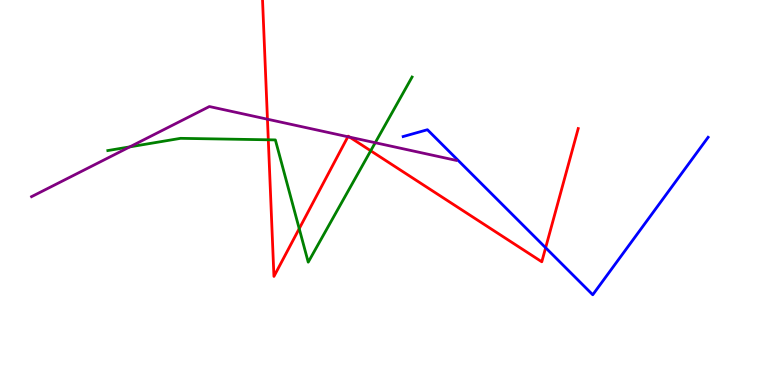[{'lines': ['blue', 'red'], 'intersections': [{'x': 7.04, 'y': 3.57}]}, {'lines': ['green', 'red'], 'intersections': [{'x': 3.46, 'y': 6.37}, {'x': 3.86, 'y': 4.06}, {'x': 4.78, 'y': 6.08}]}, {'lines': ['purple', 'red'], 'intersections': [{'x': 3.45, 'y': 6.9}, {'x': 4.49, 'y': 6.45}, {'x': 4.51, 'y': 6.44}]}, {'lines': ['blue', 'green'], 'intersections': []}, {'lines': ['blue', 'purple'], 'intersections': []}, {'lines': ['green', 'purple'], 'intersections': [{'x': 1.67, 'y': 6.19}, {'x': 4.84, 'y': 6.29}]}]